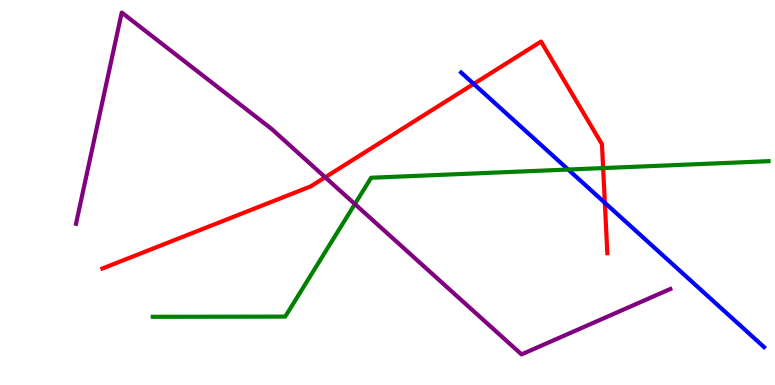[{'lines': ['blue', 'red'], 'intersections': [{'x': 6.11, 'y': 7.82}, {'x': 7.8, 'y': 4.73}]}, {'lines': ['green', 'red'], 'intersections': [{'x': 7.78, 'y': 5.63}]}, {'lines': ['purple', 'red'], 'intersections': [{'x': 4.2, 'y': 5.4}]}, {'lines': ['blue', 'green'], 'intersections': [{'x': 7.33, 'y': 5.6}]}, {'lines': ['blue', 'purple'], 'intersections': []}, {'lines': ['green', 'purple'], 'intersections': [{'x': 4.58, 'y': 4.7}]}]